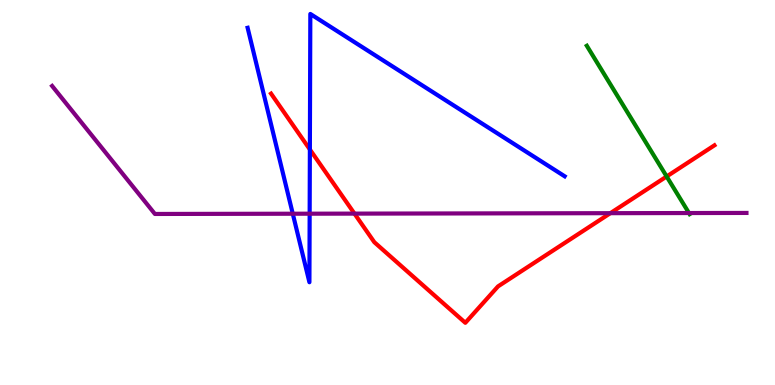[{'lines': ['blue', 'red'], 'intersections': [{'x': 4.0, 'y': 6.12}]}, {'lines': ['green', 'red'], 'intersections': [{'x': 8.6, 'y': 5.42}]}, {'lines': ['purple', 'red'], 'intersections': [{'x': 4.57, 'y': 4.45}, {'x': 7.88, 'y': 4.46}]}, {'lines': ['blue', 'green'], 'intersections': []}, {'lines': ['blue', 'purple'], 'intersections': [{'x': 3.78, 'y': 4.45}, {'x': 4.0, 'y': 4.45}]}, {'lines': ['green', 'purple'], 'intersections': [{'x': 8.89, 'y': 4.47}]}]